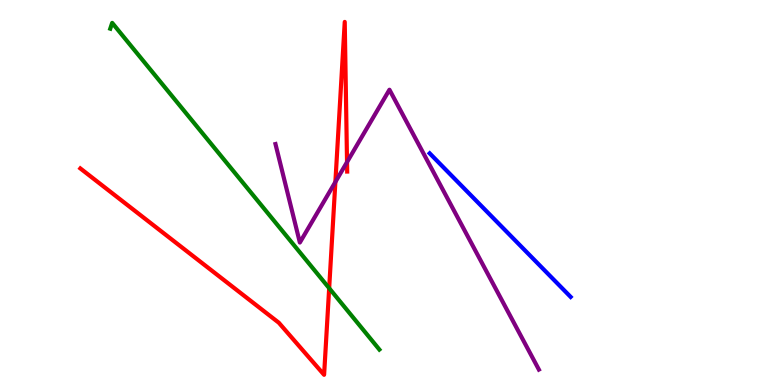[{'lines': ['blue', 'red'], 'intersections': []}, {'lines': ['green', 'red'], 'intersections': [{'x': 4.25, 'y': 2.51}]}, {'lines': ['purple', 'red'], 'intersections': [{'x': 4.33, 'y': 5.27}, {'x': 4.48, 'y': 5.79}]}, {'lines': ['blue', 'green'], 'intersections': []}, {'lines': ['blue', 'purple'], 'intersections': []}, {'lines': ['green', 'purple'], 'intersections': []}]